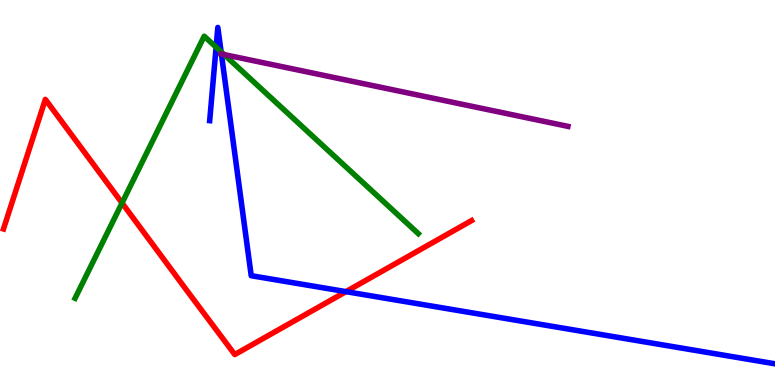[{'lines': ['blue', 'red'], 'intersections': [{'x': 4.46, 'y': 2.42}]}, {'lines': ['green', 'red'], 'intersections': [{'x': 1.57, 'y': 4.73}]}, {'lines': ['purple', 'red'], 'intersections': []}, {'lines': ['blue', 'green'], 'intersections': [{'x': 2.79, 'y': 8.77}, {'x': 2.85, 'y': 8.65}]}, {'lines': ['blue', 'purple'], 'intersections': [{'x': 2.86, 'y': 8.6}]}, {'lines': ['green', 'purple'], 'intersections': [{'x': 2.89, 'y': 8.58}]}]